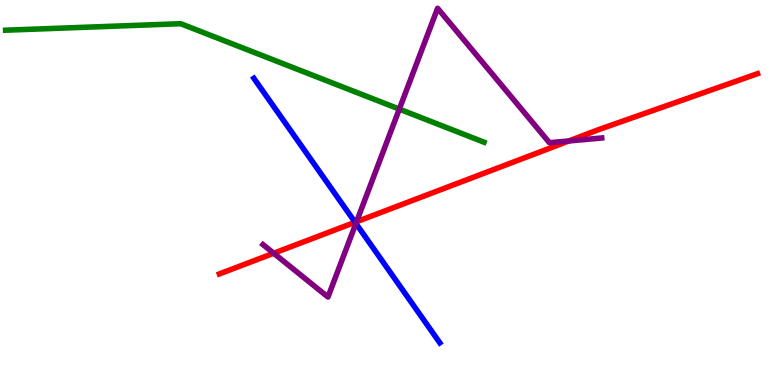[{'lines': ['blue', 'red'], 'intersections': [{'x': 4.58, 'y': 4.23}]}, {'lines': ['green', 'red'], 'intersections': []}, {'lines': ['purple', 'red'], 'intersections': [{'x': 3.53, 'y': 3.42}, {'x': 4.6, 'y': 4.24}, {'x': 7.34, 'y': 6.34}]}, {'lines': ['blue', 'green'], 'intersections': []}, {'lines': ['blue', 'purple'], 'intersections': [{'x': 4.59, 'y': 4.2}]}, {'lines': ['green', 'purple'], 'intersections': [{'x': 5.15, 'y': 7.17}]}]